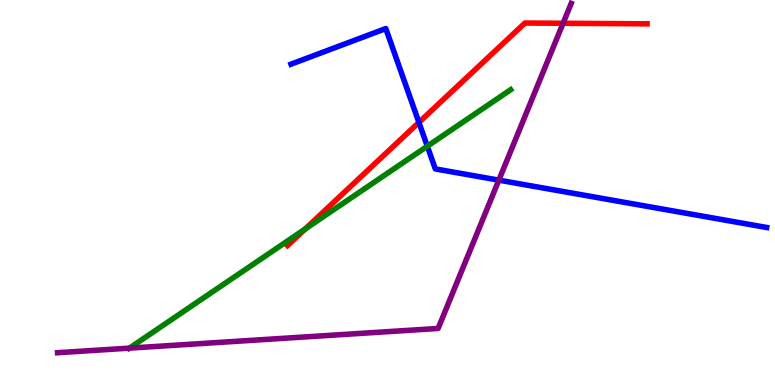[{'lines': ['blue', 'red'], 'intersections': [{'x': 5.41, 'y': 6.82}]}, {'lines': ['green', 'red'], 'intersections': [{'x': 3.94, 'y': 4.05}]}, {'lines': ['purple', 'red'], 'intersections': [{'x': 7.27, 'y': 9.4}]}, {'lines': ['blue', 'green'], 'intersections': [{'x': 5.51, 'y': 6.2}]}, {'lines': ['blue', 'purple'], 'intersections': [{'x': 6.44, 'y': 5.32}]}, {'lines': ['green', 'purple'], 'intersections': [{'x': 1.67, 'y': 0.958}]}]